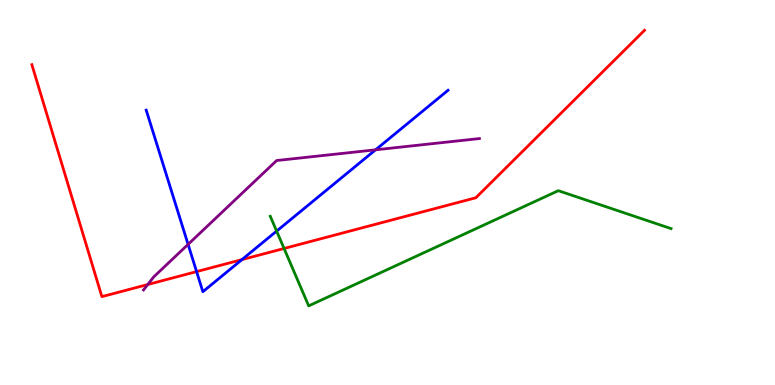[{'lines': ['blue', 'red'], 'intersections': [{'x': 2.54, 'y': 2.95}, {'x': 3.12, 'y': 3.26}]}, {'lines': ['green', 'red'], 'intersections': [{'x': 3.67, 'y': 3.55}]}, {'lines': ['purple', 'red'], 'intersections': [{'x': 1.91, 'y': 2.61}]}, {'lines': ['blue', 'green'], 'intersections': [{'x': 3.57, 'y': 4.0}]}, {'lines': ['blue', 'purple'], 'intersections': [{'x': 2.43, 'y': 3.65}, {'x': 4.85, 'y': 6.11}]}, {'lines': ['green', 'purple'], 'intersections': []}]